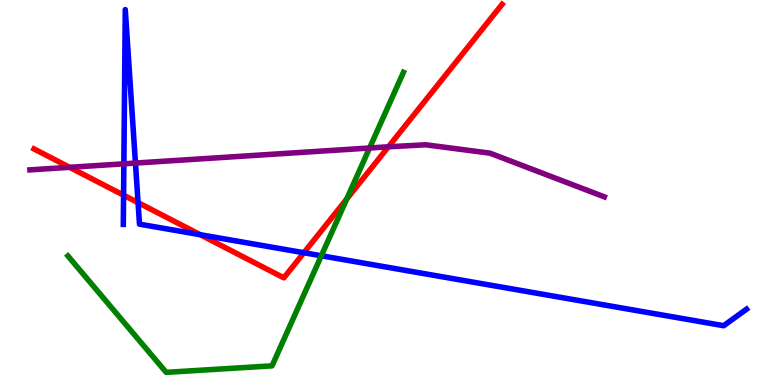[{'lines': ['blue', 'red'], 'intersections': [{'x': 1.59, 'y': 4.93}, {'x': 1.78, 'y': 4.74}, {'x': 2.58, 'y': 3.9}, {'x': 3.92, 'y': 3.44}]}, {'lines': ['green', 'red'], 'intersections': [{'x': 4.47, 'y': 4.83}]}, {'lines': ['purple', 'red'], 'intersections': [{'x': 0.898, 'y': 5.65}, {'x': 5.01, 'y': 6.19}]}, {'lines': ['blue', 'green'], 'intersections': [{'x': 4.15, 'y': 3.36}]}, {'lines': ['blue', 'purple'], 'intersections': [{'x': 1.6, 'y': 5.74}, {'x': 1.75, 'y': 5.76}]}, {'lines': ['green', 'purple'], 'intersections': [{'x': 4.77, 'y': 6.16}]}]